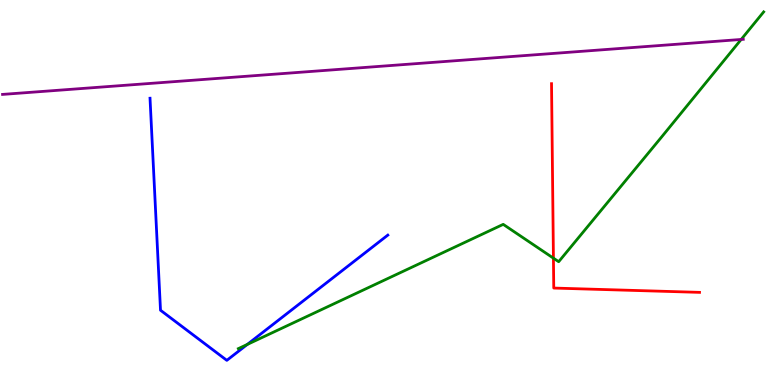[{'lines': ['blue', 'red'], 'intersections': []}, {'lines': ['green', 'red'], 'intersections': [{'x': 7.14, 'y': 3.29}]}, {'lines': ['purple', 'red'], 'intersections': []}, {'lines': ['blue', 'green'], 'intersections': [{'x': 3.19, 'y': 1.05}]}, {'lines': ['blue', 'purple'], 'intersections': []}, {'lines': ['green', 'purple'], 'intersections': [{'x': 9.56, 'y': 8.98}]}]